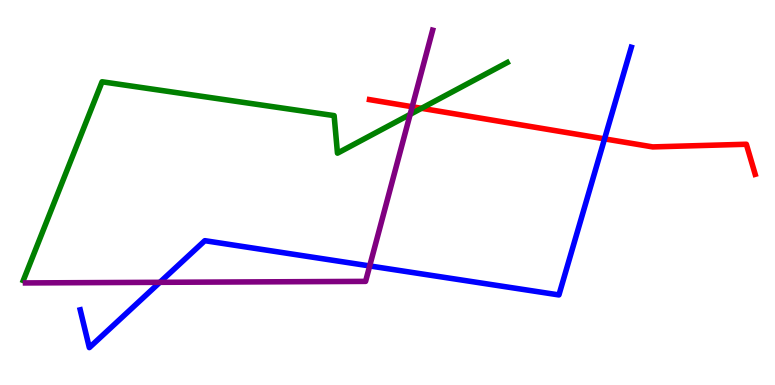[{'lines': ['blue', 'red'], 'intersections': [{'x': 7.8, 'y': 6.39}]}, {'lines': ['green', 'red'], 'intersections': [{'x': 5.44, 'y': 7.19}]}, {'lines': ['purple', 'red'], 'intersections': [{'x': 5.32, 'y': 7.23}]}, {'lines': ['blue', 'green'], 'intersections': []}, {'lines': ['blue', 'purple'], 'intersections': [{'x': 2.06, 'y': 2.67}, {'x': 4.77, 'y': 3.09}]}, {'lines': ['green', 'purple'], 'intersections': [{'x': 5.29, 'y': 7.03}]}]